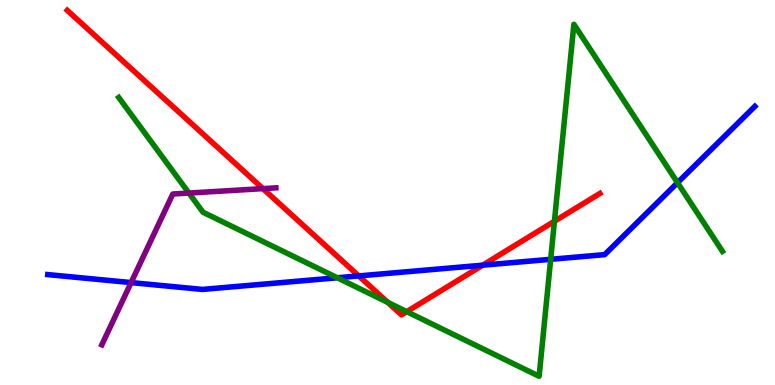[{'lines': ['blue', 'red'], 'intersections': [{'x': 4.63, 'y': 2.83}, {'x': 6.23, 'y': 3.11}]}, {'lines': ['green', 'red'], 'intersections': [{'x': 5.0, 'y': 2.14}, {'x': 5.25, 'y': 1.9}, {'x': 7.15, 'y': 4.25}]}, {'lines': ['purple', 'red'], 'intersections': [{'x': 3.39, 'y': 5.1}]}, {'lines': ['blue', 'green'], 'intersections': [{'x': 4.35, 'y': 2.79}, {'x': 7.11, 'y': 3.26}, {'x': 8.74, 'y': 5.25}]}, {'lines': ['blue', 'purple'], 'intersections': [{'x': 1.69, 'y': 2.66}]}, {'lines': ['green', 'purple'], 'intersections': [{'x': 2.44, 'y': 4.99}]}]